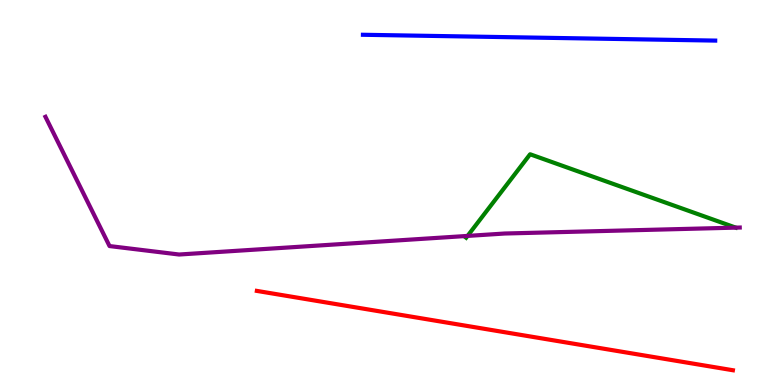[{'lines': ['blue', 'red'], 'intersections': []}, {'lines': ['green', 'red'], 'intersections': []}, {'lines': ['purple', 'red'], 'intersections': []}, {'lines': ['blue', 'green'], 'intersections': []}, {'lines': ['blue', 'purple'], 'intersections': []}, {'lines': ['green', 'purple'], 'intersections': [{'x': 6.03, 'y': 3.87}, {'x': 9.49, 'y': 4.09}]}]